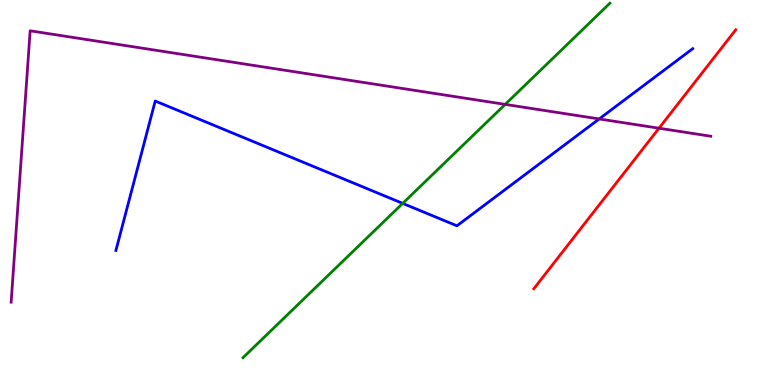[{'lines': ['blue', 'red'], 'intersections': []}, {'lines': ['green', 'red'], 'intersections': []}, {'lines': ['purple', 'red'], 'intersections': [{'x': 8.5, 'y': 6.67}]}, {'lines': ['blue', 'green'], 'intersections': [{'x': 5.2, 'y': 4.72}]}, {'lines': ['blue', 'purple'], 'intersections': [{'x': 7.73, 'y': 6.91}]}, {'lines': ['green', 'purple'], 'intersections': [{'x': 6.52, 'y': 7.29}]}]